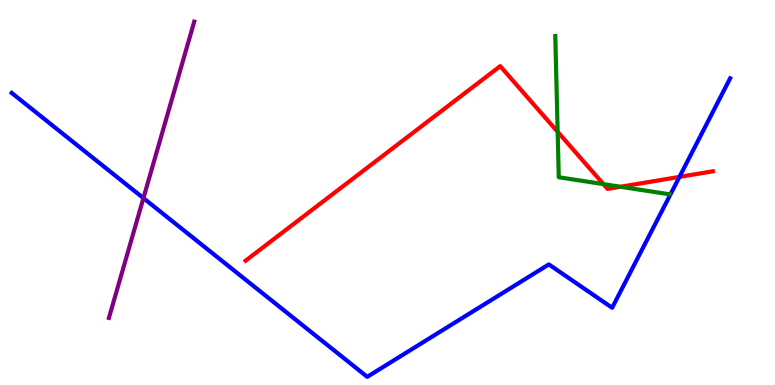[{'lines': ['blue', 'red'], 'intersections': [{'x': 8.77, 'y': 5.41}]}, {'lines': ['green', 'red'], 'intersections': [{'x': 7.2, 'y': 6.58}, {'x': 7.79, 'y': 5.22}, {'x': 8.01, 'y': 5.15}]}, {'lines': ['purple', 'red'], 'intersections': []}, {'lines': ['blue', 'green'], 'intersections': []}, {'lines': ['blue', 'purple'], 'intersections': [{'x': 1.85, 'y': 4.85}]}, {'lines': ['green', 'purple'], 'intersections': []}]